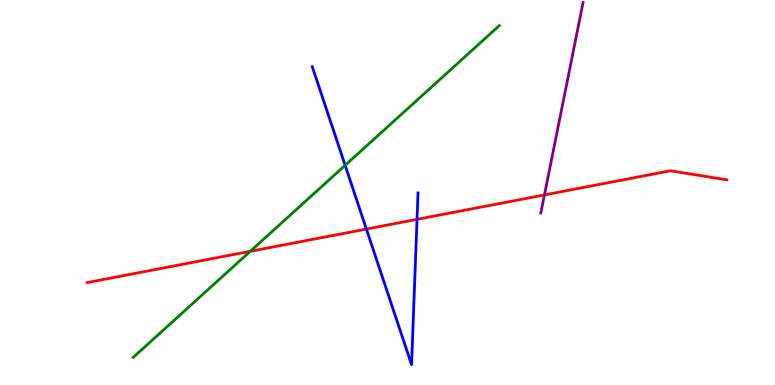[{'lines': ['blue', 'red'], 'intersections': [{'x': 4.73, 'y': 4.05}, {'x': 5.38, 'y': 4.3}]}, {'lines': ['green', 'red'], 'intersections': [{'x': 3.23, 'y': 3.47}]}, {'lines': ['purple', 'red'], 'intersections': [{'x': 7.02, 'y': 4.94}]}, {'lines': ['blue', 'green'], 'intersections': [{'x': 4.45, 'y': 5.71}]}, {'lines': ['blue', 'purple'], 'intersections': []}, {'lines': ['green', 'purple'], 'intersections': []}]